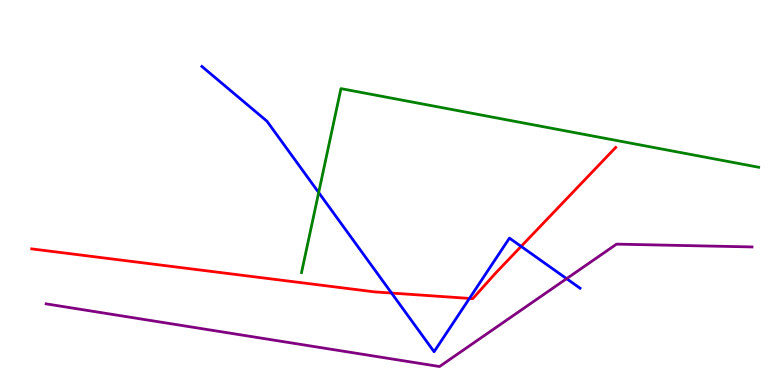[{'lines': ['blue', 'red'], 'intersections': [{'x': 5.05, 'y': 2.39}, {'x': 6.06, 'y': 2.25}, {'x': 6.72, 'y': 3.6}]}, {'lines': ['green', 'red'], 'intersections': []}, {'lines': ['purple', 'red'], 'intersections': []}, {'lines': ['blue', 'green'], 'intersections': [{'x': 4.11, 'y': 5.0}]}, {'lines': ['blue', 'purple'], 'intersections': [{'x': 7.31, 'y': 2.76}]}, {'lines': ['green', 'purple'], 'intersections': []}]